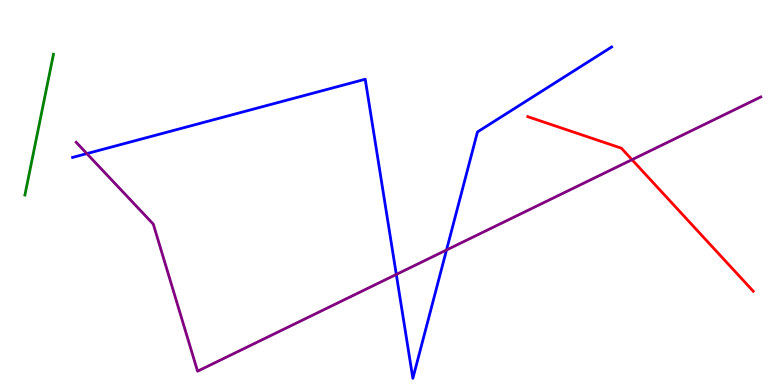[{'lines': ['blue', 'red'], 'intersections': []}, {'lines': ['green', 'red'], 'intersections': []}, {'lines': ['purple', 'red'], 'intersections': [{'x': 8.15, 'y': 5.85}]}, {'lines': ['blue', 'green'], 'intersections': []}, {'lines': ['blue', 'purple'], 'intersections': [{'x': 1.12, 'y': 6.01}, {'x': 5.11, 'y': 2.87}, {'x': 5.76, 'y': 3.51}]}, {'lines': ['green', 'purple'], 'intersections': []}]